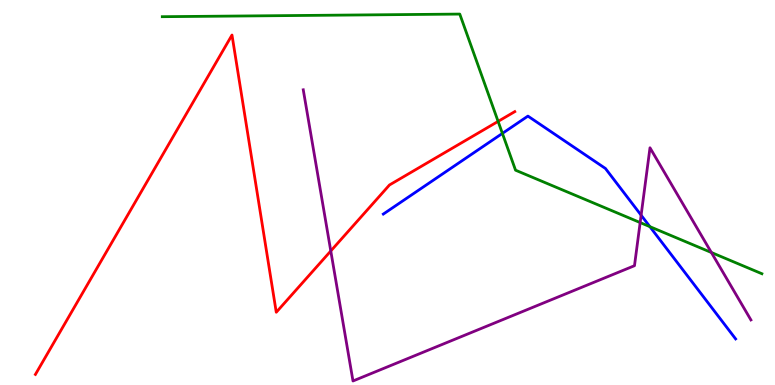[{'lines': ['blue', 'red'], 'intersections': []}, {'lines': ['green', 'red'], 'intersections': [{'x': 6.43, 'y': 6.85}]}, {'lines': ['purple', 'red'], 'intersections': [{'x': 4.27, 'y': 3.48}]}, {'lines': ['blue', 'green'], 'intersections': [{'x': 6.48, 'y': 6.54}, {'x': 8.39, 'y': 4.11}]}, {'lines': ['blue', 'purple'], 'intersections': [{'x': 8.27, 'y': 4.41}]}, {'lines': ['green', 'purple'], 'intersections': [{'x': 8.26, 'y': 4.22}, {'x': 9.18, 'y': 3.44}]}]